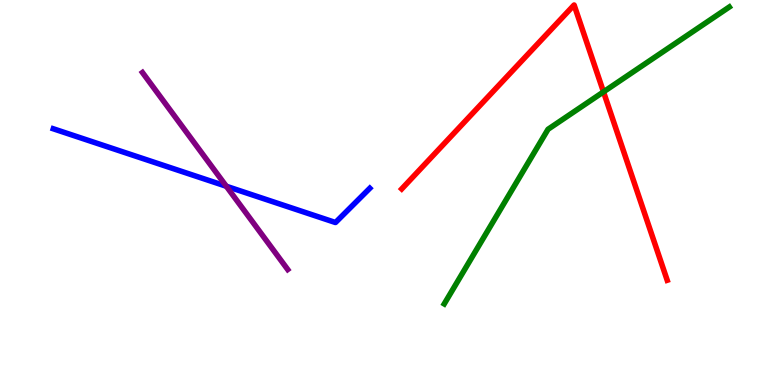[{'lines': ['blue', 'red'], 'intersections': []}, {'lines': ['green', 'red'], 'intersections': [{'x': 7.79, 'y': 7.61}]}, {'lines': ['purple', 'red'], 'intersections': []}, {'lines': ['blue', 'green'], 'intersections': []}, {'lines': ['blue', 'purple'], 'intersections': [{'x': 2.92, 'y': 5.16}]}, {'lines': ['green', 'purple'], 'intersections': []}]